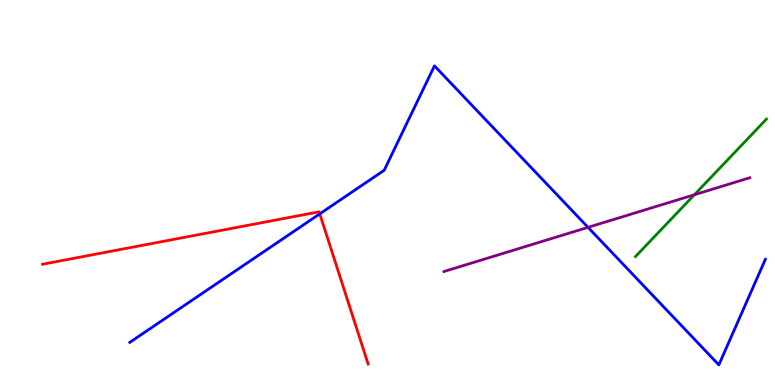[{'lines': ['blue', 'red'], 'intersections': [{'x': 4.13, 'y': 4.45}]}, {'lines': ['green', 'red'], 'intersections': []}, {'lines': ['purple', 'red'], 'intersections': []}, {'lines': ['blue', 'green'], 'intersections': []}, {'lines': ['blue', 'purple'], 'intersections': [{'x': 7.59, 'y': 4.09}]}, {'lines': ['green', 'purple'], 'intersections': [{'x': 8.96, 'y': 4.94}]}]